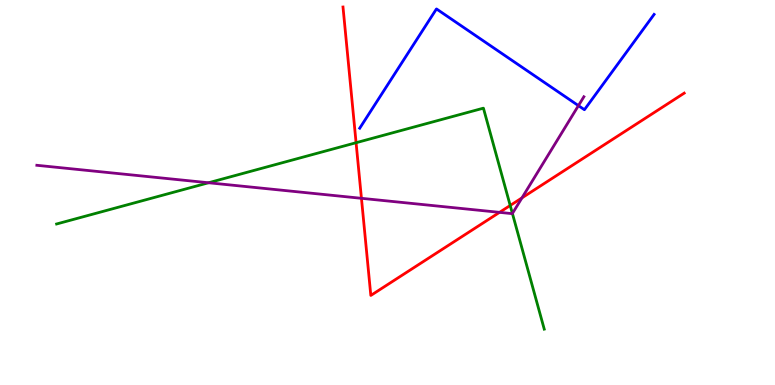[{'lines': ['blue', 'red'], 'intersections': []}, {'lines': ['green', 'red'], 'intersections': [{'x': 4.59, 'y': 6.29}, {'x': 6.58, 'y': 4.66}]}, {'lines': ['purple', 'red'], 'intersections': [{'x': 4.66, 'y': 4.85}, {'x': 6.45, 'y': 4.48}, {'x': 6.74, 'y': 4.86}]}, {'lines': ['blue', 'green'], 'intersections': []}, {'lines': ['blue', 'purple'], 'intersections': [{'x': 7.46, 'y': 7.26}]}, {'lines': ['green', 'purple'], 'intersections': [{'x': 2.69, 'y': 5.25}, {'x': 6.61, 'y': 4.45}]}]